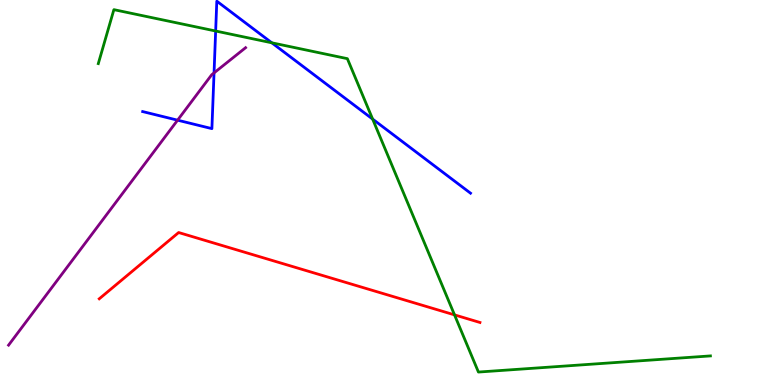[{'lines': ['blue', 'red'], 'intersections': []}, {'lines': ['green', 'red'], 'intersections': [{'x': 5.86, 'y': 1.82}]}, {'lines': ['purple', 'red'], 'intersections': []}, {'lines': ['blue', 'green'], 'intersections': [{'x': 2.78, 'y': 9.19}, {'x': 3.51, 'y': 8.89}, {'x': 4.81, 'y': 6.91}]}, {'lines': ['blue', 'purple'], 'intersections': [{'x': 2.29, 'y': 6.88}, {'x': 2.76, 'y': 8.11}]}, {'lines': ['green', 'purple'], 'intersections': []}]